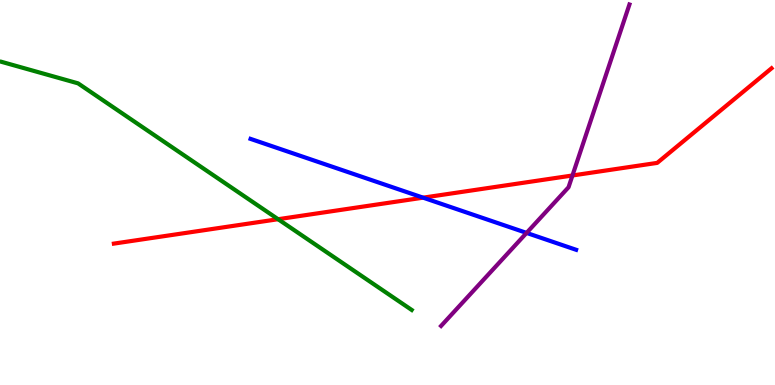[{'lines': ['blue', 'red'], 'intersections': [{'x': 5.46, 'y': 4.87}]}, {'lines': ['green', 'red'], 'intersections': [{'x': 3.59, 'y': 4.31}]}, {'lines': ['purple', 'red'], 'intersections': [{'x': 7.39, 'y': 5.44}]}, {'lines': ['blue', 'green'], 'intersections': []}, {'lines': ['blue', 'purple'], 'intersections': [{'x': 6.79, 'y': 3.95}]}, {'lines': ['green', 'purple'], 'intersections': []}]